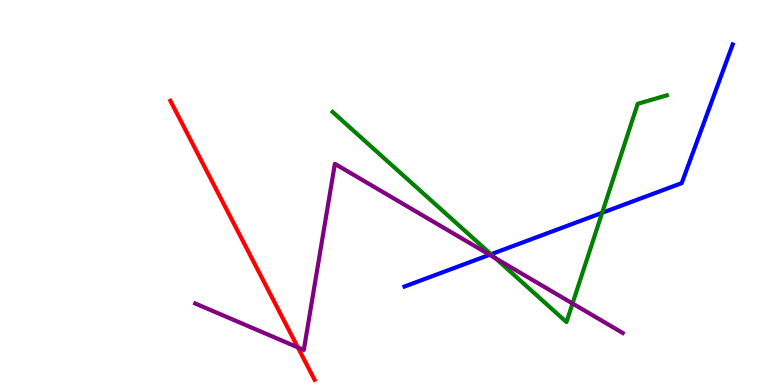[{'lines': ['blue', 'red'], 'intersections': []}, {'lines': ['green', 'red'], 'intersections': []}, {'lines': ['purple', 'red'], 'intersections': [{'x': 3.84, 'y': 0.977}]}, {'lines': ['blue', 'green'], 'intersections': [{'x': 6.34, 'y': 3.4}, {'x': 7.77, 'y': 4.47}]}, {'lines': ['blue', 'purple'], 'intersections': [{'x': 6.32, 'y': 3.38}]}, {'lines': ['green', 'purple'], 'intersections': [{'x': 6.39, 'y': 3.3}, {'x': 7.39, 'y': 2.12}]}]